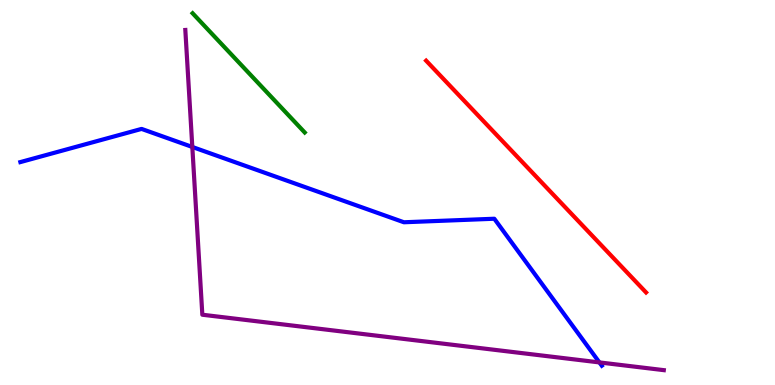[{'lines': ['blue', 'red'], 'intersections': []}, {'lines': ['green', 'red'], 'intersections': []}, {'lines': ['purple', 'red'], 'intersections': []}, {'lines': ['blue', 'green'], 'intersections': []}, {'lines': ['blue', 'purple'], 'intersections': [{'x': 2.48, 'y': 6.18}, {'x': 7.73, 'y': 0.587}]}, {'lines': ['green', 'purple'], 'intersections': []}]